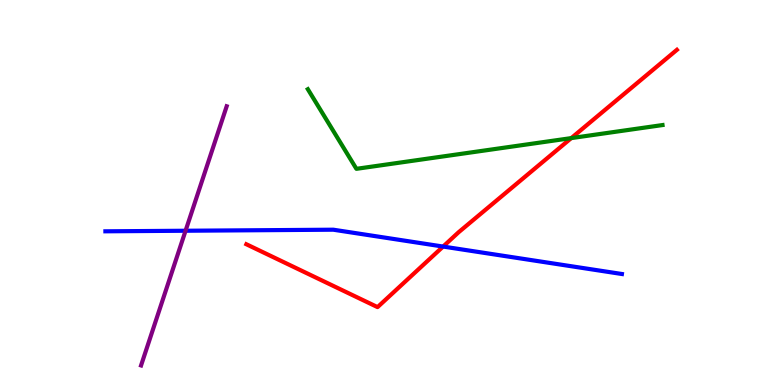[{'lines': ['blue', 'red'], 'intersections': [{'x': 5.72, 'y': 3.6}]}, {'lines': ['green', 'red'], 'intersections': [{'x': 7.37, 'y': 6.41}]}, {'lines': ['purple', 'red'], 'intersections': []}, {'lines': ['blue', 'green'], 'intersections': []}, {'lines': ['blue', 'purple'], 'intersections': [{'x': 2.39, 'y': 4.01}]}, {'lines': ['green', 'purple'], 'intersections': []}]